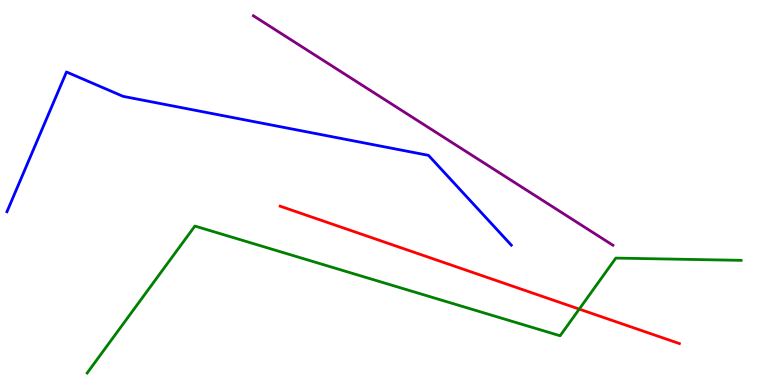[{'lines': ['blue', 'red'], 'intersections': []}, {'lines': ['green', 'red'], 'intersections': [{'x': 7.47, 'y': 1.97}]}, {'lines': ['purple', 'red'], 'intersections': []}, {'lines': ['blue', 'green'], 'intersections': []}, {'lines': ['blue', 'purple'], 'intersections': []}, {'lines': ['green', 'purple'], 'intersections': []}]